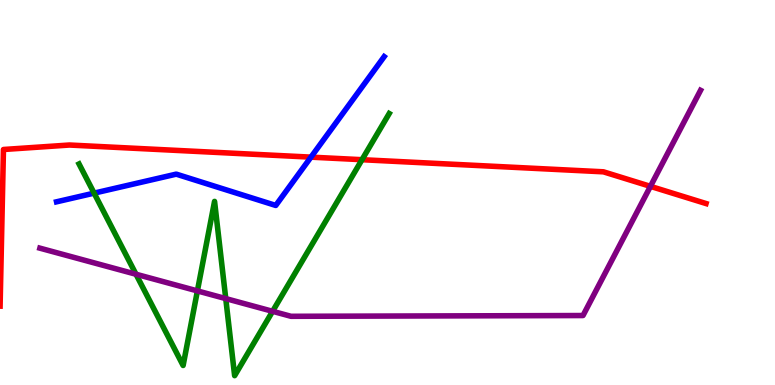[{'lines': ['blue', 'red'], 'intersections': [{'x': 4.01, 'y': 5.92}]}, {'lines': ['green', 'red'], 'intersections': [{'x': 4.67, 'y': 5.85}]}, {'lines': ['purple', 'red'], 'intersections': [{'x': 8.39, 'y': 5.16}]}, {'lines': ['blue', 'green'], 'intersections': [{'x': 1.21, 'y': 4.98}]}, {'lines': ['blue', 'purple'], 'intersections': []}, {'lines': ['green', 'purple'], 'intersections': [{'x': 1.75, 'y': 2.88}, {'x': 2.55, 'y': 2.44}, {'x': 2.91, 'y': 2.24}, {'x': 3.52, 'y': 1.91}]}]